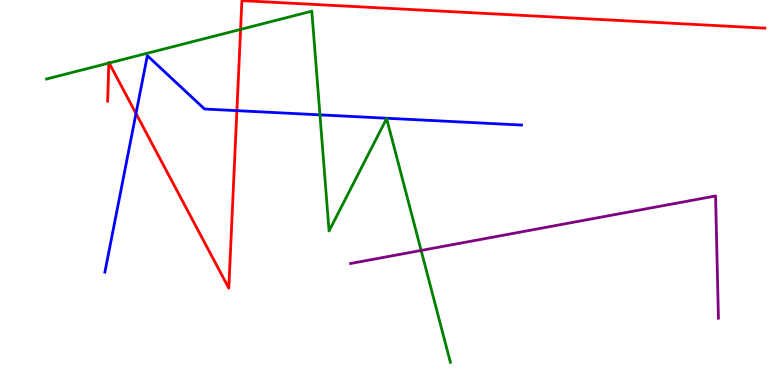[{'lines': ['blue', 'red'], 'intersections': [{'x': 1.75, 'y': 7.05}, {'x': 3.06, 'y': 7.13}]}, {'lines': ['green', 'red'], 'intersections': [{'x': 1.4, 'y': 8.36}, {'x': 1.41, 'y': 8.36}, {'x': 3.1, 'y': 9.24}]}, {'lines': ['purple', 'red'], 'intersections': []}, {'lines': ['blue', 'green'], 'intersections': [{'x': 4.13, 'y': 7.02}]}, {'lines': ['blue', 'purple'], 'intersections': []}, {'lines': ['green', 'purple'], 'intersections': [{'x': 5.43, 'y': 3.49}]}]